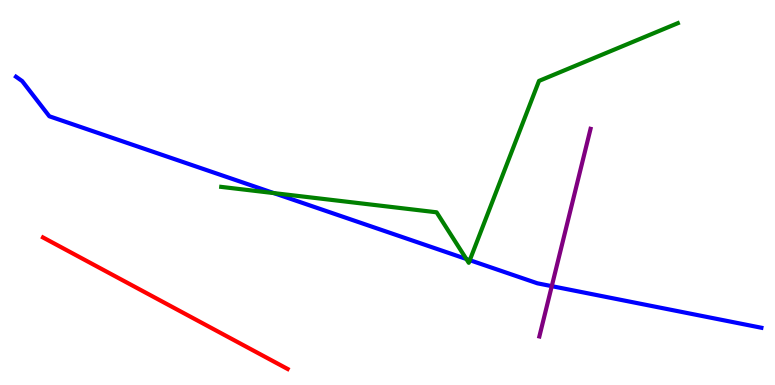[{'lines': ['blue', 'red'], 'intersections': []}, {'lines': ['green', 'red'], 'intersections': []}, {'lines': ['purple', 'red'], 'intersections': []}, {'lines': ['blue', 'green'], 'intersections': [{'x': 3.53, 'y': 4.98}, {'x': 6.02, 'y': 3.27}, {'x': 6.06, 'y': 3.24}]}, {'lines': ['blue', 'purple'], 'intersections': [{'x': 7.12, 'y': 2.57}]}, {'lines': ['green', 'purple'], 'intersections': []}]